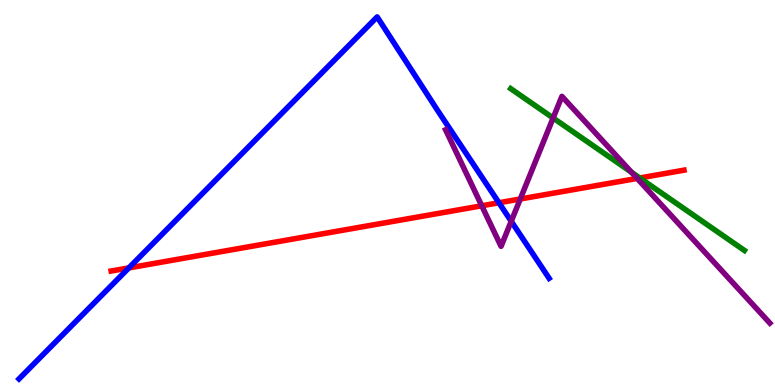[{'lines': ['blue', 'red'], 'intersections': [{'x': 1.66, 'y': 3.04}, {'x': 6.44, 'y': 4.73}]}, {'lines': ['green', 'red'], 'intersections': [{'x': 8.25, 'y': 5.38}]}, {'lines': ['purple', 'red'], 'intersections': [{'x': 6.22, 'y': 4.66}, {'x': 6.71, 'y': 4.83}, {'x': 8.22, 'y': 5.37}]}, {'lines': ['blue', 'green'], 'intersections': []}, {'lines': ['blue', 'purple'], 'intersections': [{'x': 6.6, 'y': 4.25}]}, {'lines': ['green', 'purple'], 'intersections': [{'x': 7.14, 'y': 6.94}, {'x': 8.15, 'y': 5.52}]}]